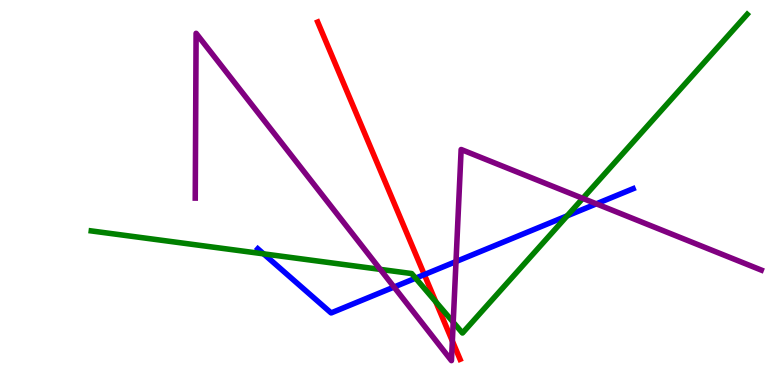[{'lines': ['blue', 'red'], 'intersections': [{'x': 5.48, 'y': 2.87}]}, {'lines': ['green', 'red'], 'intersections': [{'x': 5.62, 'y': 2.16}]}, {'lines': ['purple', 'red'], 'intersections': [{'x': 5.84, 'y': 1.14}]}, {'lines': ['blue', 'green'], 'intersections': [{'x': 3.4, 'y': 3.41}, {'x': 5.36, 'y': 2.77}, {'x': 7.32, 'y': 4.39}]}, {'lines': ['blue', 'purple'], 'intersections': [{'x': 5.08, 'y': 2.54}, {'x': 5.88, 'y': 3.21}, {'x': 7.7, 'y': 4.71}]}, {'lines': ['green', 'purple'], 'intersections': [{'x': 4.91, 'y': 3.0}, {'x': 5.85, 'y': 1.63}, {'x': 7.52, 'y': 4.85}]}]